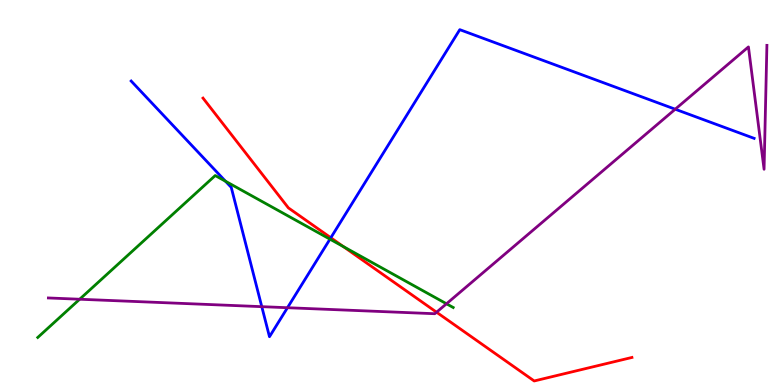[{'lines': ['blue', 'red'], 'intersections': [{'x': 4.27, 'y': 3.82}]}, {'lines': ['green', 'red'], 'intersections': [{'x': 4.43, 'y': 3.59}]}, {'lines': ['purple', 'red'], 'intersections': [{'x': 5.63, 'y': 1.89}]}, {'lines': ['blue', 'green'], 'intersections': [{'x': 2.91, 'y': 5.29}, {'x': 4.26, 'y': 3.79}]}, {'lines': ['blue', 'purple'], 'intersections': [{'x': 3.38, 'y': 2.03}, {'x': 3.71, 'y': 2.01}, {'x': 8.71, 'y': 7.16}]}, {'lines': ['green', 'purple'], 'intersections': [{'x': 1.03, 'y': 2.23}, {'x': 5.76, 'y': 2.11}]}]